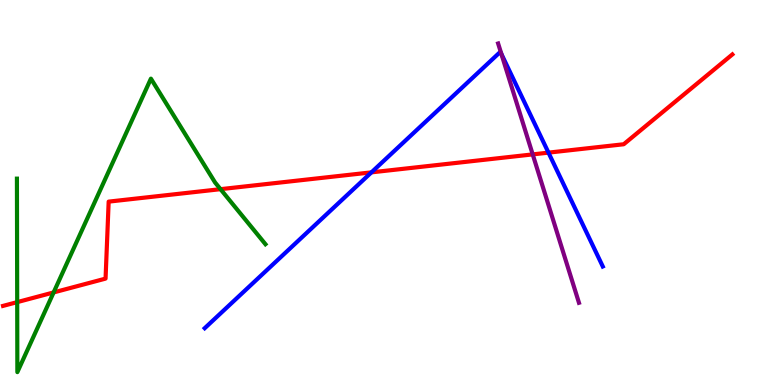[{'lines': ['blue', 'red'], 'intersections': [{'x': 4.79, 'y': 5.52}, {'x': 7.08, 'y': 6.04}]}, {'lines': ['green', 'red'], 'intersections': [{'x': 0.222, 'y': 2.15}, {'x': 0.692, 'y': 2.4}, {'x': 2.85, 'y': 5.09}]}, {'lines': ['purple', 'red'], 'intersections': [{'x': 6.87, 'y': 5.99}]}, {'lines': ['blue', 'green'], 'intersections': []}, {'lines': ['blue', 'purple'], 'intersections': [{'x': 6.47, 'y': 8.6}]}, {'lines': ['green', 'purple'], 'intersections': []}]